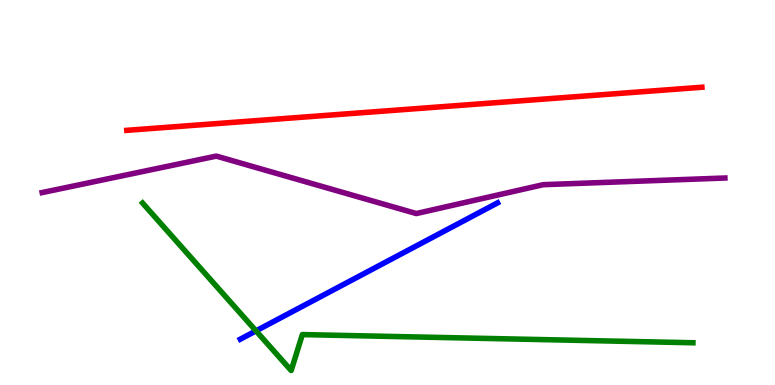[{'lines': ['blue', 'red'], 'intersections': []}, {'lines': ['green', 'red'], 'intersections': []}, {'lines': ['purple', 'red'], 'intersections': []}, {'lines': ['blue', 'green'], 'intersections': [{'x': 3.3, 'y': 1.41}]}, {'lines': ['blue', 'purple'], 'intersections': []}, {'lines': ['green', 'purple'], 'intersections': []}]